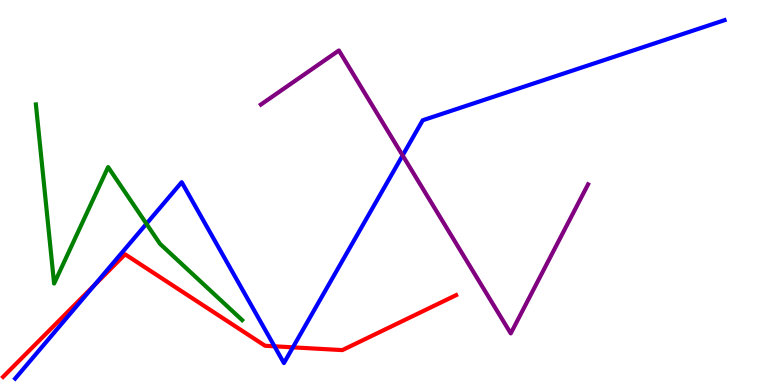[{'lines': ['blue', 'red'], 'intersections': [{'x': 1.22, 'y': 2.59}, {'x': 3.54, 'y': 1.0}, {'x': 3.78, 'y': 0.978}]}, {'lines': ['green', 'red'], 'intersections': []}, {'lines': ['purple', 'red'], 'intersections': []}, {'lines': ['blue', 'green'], 'intersections': [{'x': 1.89, 'y': 4.19}]}, {'lines': ['blue', 'purple'], 'intersections': [{'x': 5.2, 'y': 5.96}]}, {'lines': ['green', 'purple'], 'intersections': []}]